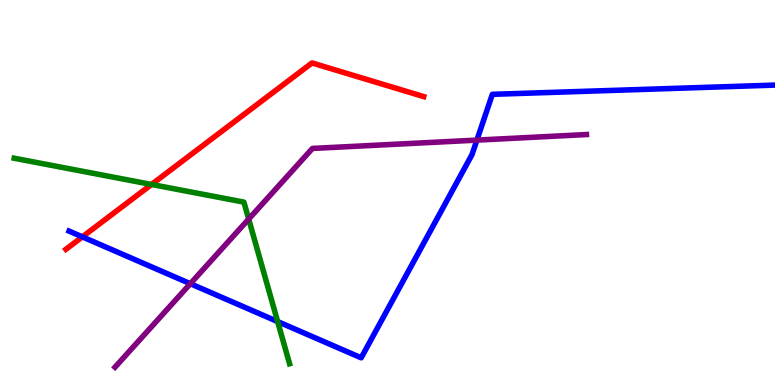[{'lines': ['blue', 'red'], 'intersections': [{'x': 1.06, 'y': 3.85}]}, {'lines': ['green', 'red'], 'intersections': [{'x': 1.96, 'y': 5.21}]}, {'lines': ['purple', 'red'], 'intersections': []}, {'lines': ['blue', 'green'], 'intersections': [{'x': 3.58, 'y': 1.65}]}, {'lines': ['blue', 'purple'], 'intersections': [{'x': 2.46, 'y': 2.63}, {'x': 6.15, 'y': 6.36}]}, {'lines': ['green', 'purple'], 'intersections': [{'x': 3.21, 'y': 4.31}]}]